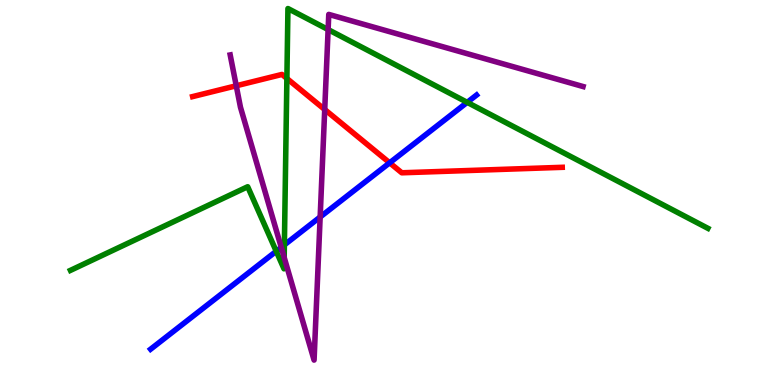[{'lines': ['blue', 'red'], 'intersections': [{'x': 5.03, 'y': 5.77}]}, {'lines': ['green', 'red'], 'intersections': [{'x': 3.7, 'y': 7.96}]}, {'lines': ['purple', 'red'], 'intersections': [{'x': 3.05, 'y': 7.77}, {'x': 4.19, 'y': 7.16}]}, {'lines': ['blue', 'green'], 'intersections': [{'x': 3.56, 'y': 3.47}, {'x': 3.67, 'y': 3.64}, {'x': 6.03, 'y': 7.34}]}, {'lines': ['blue', 'purple'], 'intersections': [{'x': 3.63, 'y': 3.58}, {'x': 4.13, 'y': 4.36}]}, {'lines': ['green', 'purple'], 'intersections': [{'x': 3.67, 'y': 3.31}, {'x': 4.23, 'y': 9.23}]}]